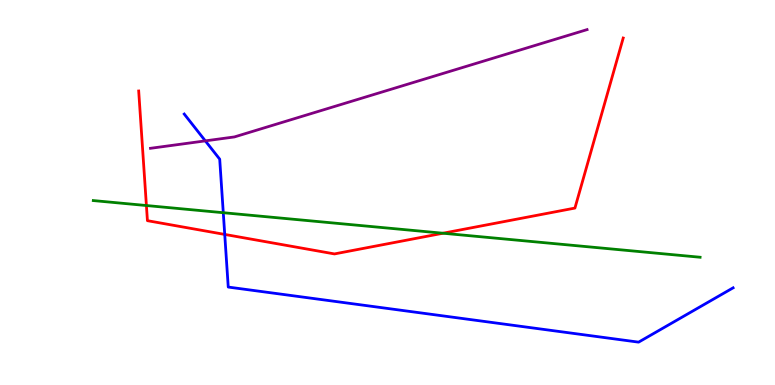[{'lines': ['blue', 'red'], 'intersections': [{'x': 2.9, 'y': 3.91}]}, {'lines': ['green', 'red'], 'intersections': [{'x': 1.89, 'y': 4.66}, {'x': 5.72, 'y': 3.94}]}, {'lines': ['purple', 'red'], 'intersections': []}, {'lines': ['blue', 'green'], 'intersections': [{'x': 2.88, 'y': 4.48}]}, {'lines': ['blue', 'purple'], 'intersections': [{'x': 2.65, 'y': 6.34}]}, {'lines': ['green', 'purple'], 'intersections': []}]